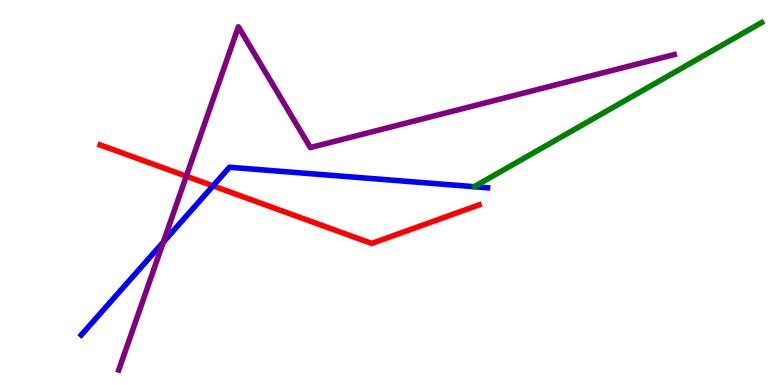[{'lines': ['blue', 'red'], 'intersections': [{'x': 2.75, 'y': 5.17}]}, {'lines': ['green', 'red'], 'intersections': []}, {'lines': ['purple', 'red'], 'intersections': [{'x': 2.4, 'y': 5.42}]}, {'lines': ['blue', 'green'], 'intersections': []}, {'lines': ['blue', 'purple'], 'intersections': [{'x': 2.11, 'y': 3.71}]}, {'lines': ['green', 'purple'], 'intersections': []}]